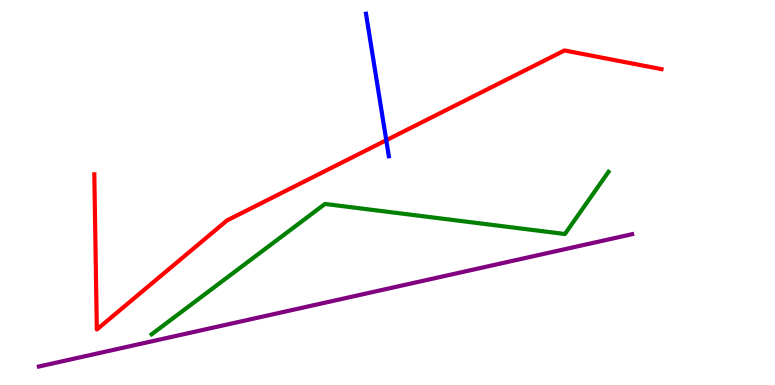[{'lines': ['blue', 'red'], 'intersections': [{'x': 4.98, 'y': 6.36}]}, {'lines': ['green', 'red'], 'intersections': []}, {'lines': ['purple', 'red'], 'intersections': []}, {'lines': ['blue', 'green'], 'intersections': []}, {'lines': ['blue', 'purple'], 'intersections': []}, {'lines': ['green', 'purple'], 'intersections': []}]